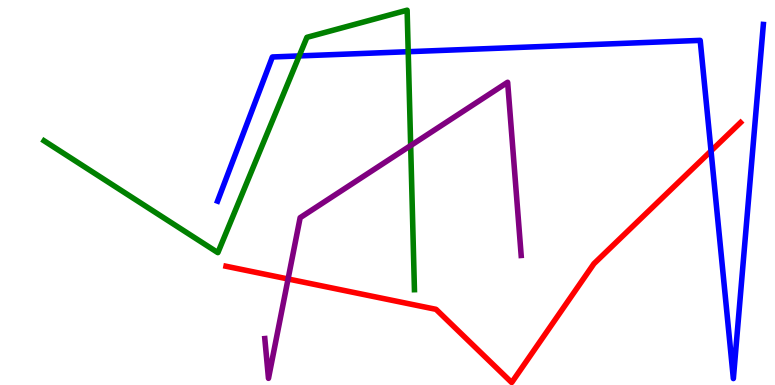[{'lines': ['blue', 'red'], 'intersections': [{'x': 9.17, 'y': 6.08}]}, {'lines': ['green', 'red'], 'intersections': []}, {'lines': ['purple', 'red'], 'intersections': [{'x': 3.72, 'y': 2.75}]}, {'lines': ['blue', 'green'], 'intersections': [{'x': 3.86, 'y': 8.55}, {'x': 5.27, 'y': 8.66}]}, {'lines': ['blue', 'purple'], 'intersections': []}, {'lines': ['green', 'purple'], 'intersections': [{'x': 5.3, 'y': 6.22}]}]